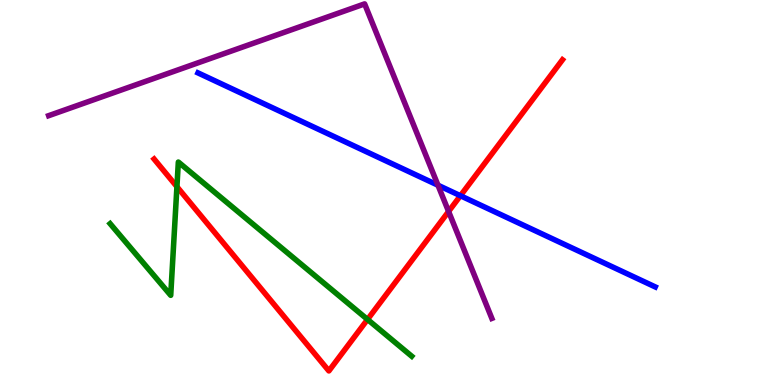[{'lines': ['blue', 'red'], 'intersections': [{'x': 5.94, 'y': 4.92}]}, {'lines': ['green', 'red'], 'intersections': [{'x': 2.28, 'y': 5.15}, {'x': 4.74, 'y': 1.7}]}, {'lines': ['purple', 'red'], 'intersections': [{'x': 5.79, 'y': 4.51}]}, {'lines': ['blue', 'green'], 'intersections': []}, {'lines': ['blue', 'purple'], 'intersections': [{'x': 5.65, 'y': 5.19}]}, {'lines': ['green', 'purple'], 'intersections': []}]